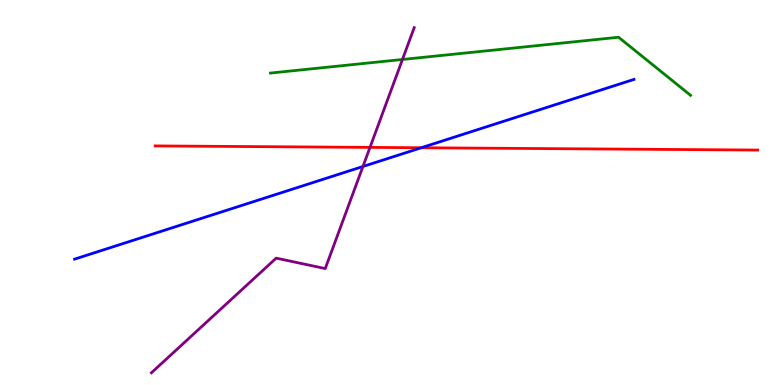[{'lines': ['blue', 'red'], 'intersections': [{'x': 5.44, 'y': 6.16}]}, {'lines': ['green', 'red'], 'intersections': []}, {'lines': ['purple', 'red'], 'intersections': [{'x': 4.77, 'y': 6.17}]}, {'lines': ['blue', 'green'], 'intersections': []}, {'lines': ['blue', 'purple'], 'intersections': [{'x': 4.68, 'y': 5.68}]}, {'lines': ['green', 'purple'], 'intersections': [{'x': 5.19, 'y': 8.46}]}]